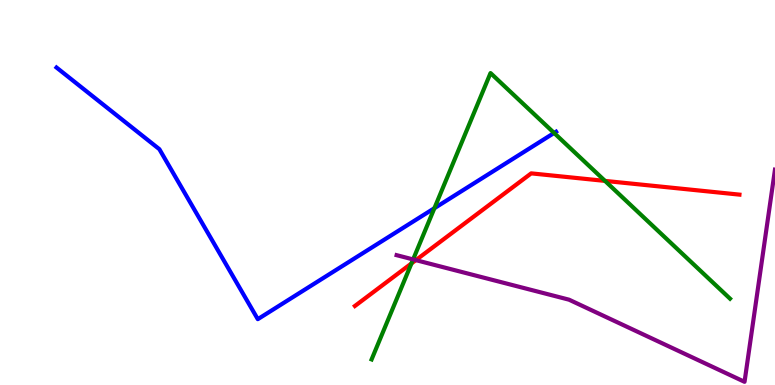[{'lines': ['blue', 'red'], 'intersections': []}, {'lines': ['green', 'red'], 'intersections': [{'x': 5.31, 'y': 3.16}, {'x': 7.81, 'y': 5.3}]}, {'lines': ['purple', 'red'], 'intersections': [{'x': 5.37, 'y': 3.24}]}, {'lines': ['blue', 'green'], 'intersections': [{'x': 5.61, 'y': 4.59}, {'x': 7.15, 'y': 6.55}]}, {'lines': ['blue', 'purple'], 'intersections': []}, {'lines': ['green', 'purple'], 'intersections': [{'x': 5.33, 'y': 3.26}]}]